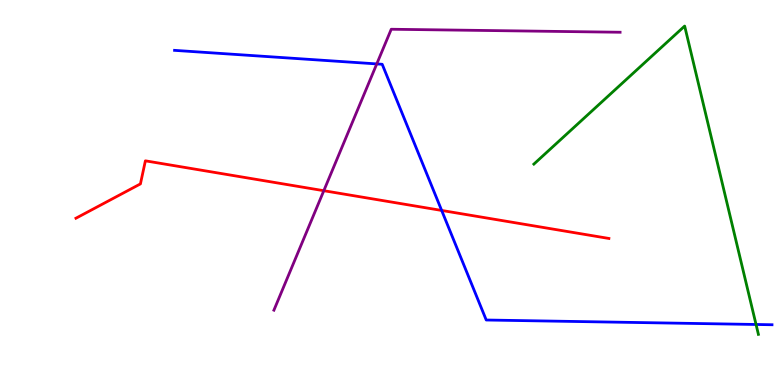[{'lines': ['blue', 'red'], 'intersections': [{'x': 5.7, 'y': 4.53}]}, {'lines': ['green', 'red'], 'intersections': []}, {'lines': ['purple', 'red'], 'intersections': [{'x': 4.18, 'y': 5.05}]}, {'lines': ['blue', 'green'], 'intersections': [{'x': 9.76, 'y': 1.57}]}, {'lines': ['blue', 'purple'], 'intersections': [{'x': 4.86, 'y': 8.34}]}, {'lines': ['green', 'purple'], 'intersections': []}]